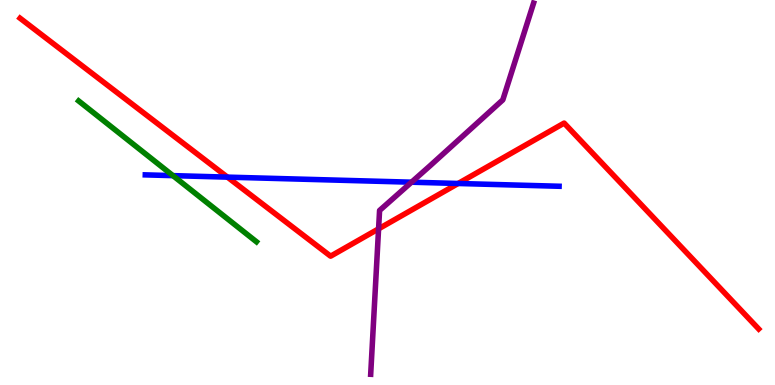[{'lines': ['blue', 'red'], 'intersections': [{'x': 2.93, 'y': 5.4}, {'x': 5.91, 'y': 5.23}]}, {'lines': ['green', 'red'], 'intersections': []}, {'lines': ['purple', 'red'], 'intersections': [{'x': 4.88, 'y': 4.06}]}, {'lines': ['blue', 'green'], 'intersections': [{'x': 2.23, 'y': 5.44}]}, {'lines': ['blue', 'purple'], 'intersections': [{'x': 5.31, 'y': 5.27}]}, {'lines': ['green', 'purple'], 'intersections': []}]